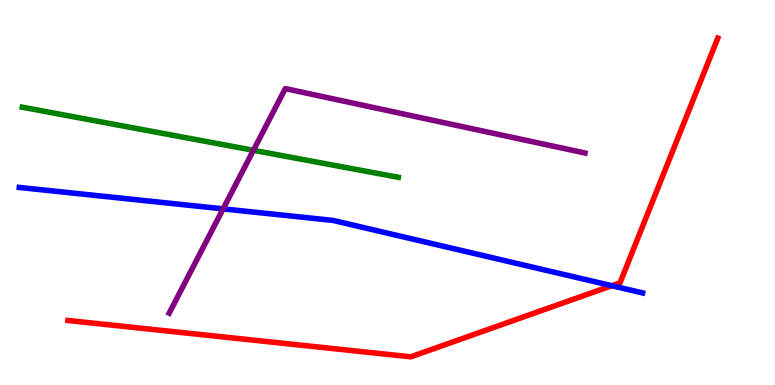[{'lines': ['blue', 'red'], 'intersections': [{'x': 7.89, 'y': 2.58}]}, {'lines': ['green', 'red'], 'intersections': []}, {'lines': ['purple', 'red'], 'intersections': []}, {'lines': ['blue', 'green'], 'intersections': []}, {'lines': ['blue', 'purple'], 'intersections': [{'x': 2.88, 'y': 4.57}]}, {'lines': ['green', 'purple'], 'intersections': [{'x': 3.27, 'y': 6.1}]}]